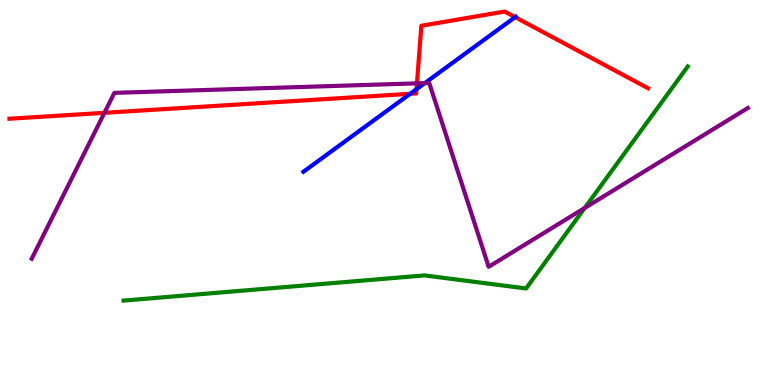[{'lines': ['blue', 'red'], 'intersections': [{'x': 5.29, 'y': 7.56}, {'x': 5.37, 'y': 7.68}, {'x': 6.65, 'y': 9.56}]}, {'lines': ['green', 'red'], 'intersections': []}, {'lines': ['purple', 'red'], 'intersections': [{'x': 1.35, 'y': 7.07}, {'x': 5.38, 'y': 7.84}]}, {'lines': ['blue', 'green'], 'intersections': []}, {'lines': ['blue', 'purple'], 'intersections': [{'x': 5.48, 'y': 7.84}]}, {'lines': ['green', 'purple'], 'intersections': [{'x': 7.54, 'y': 4.6}]}]